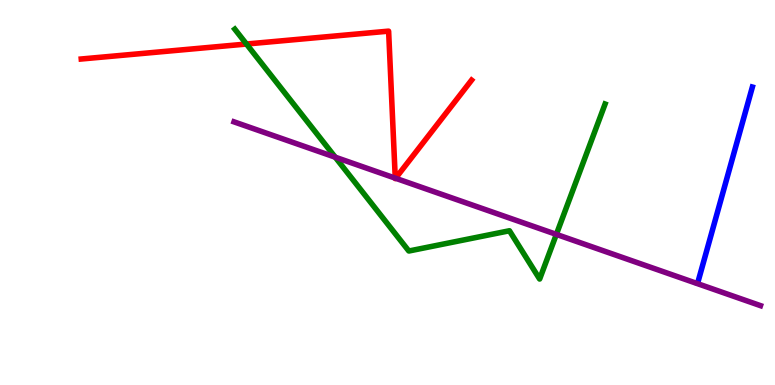[{'lines': ['blue', 'red'], 'intersections': []}, {'lines': ['green', 'red'], 'intersections': [{'x': 3.18, 'y': 8.86}]}, {'lines': ['purple', 'red'], 'intersections': [{'x': 5.1, 'y': 5.37}, {'x': 5.1, 'y': 5.37}]}, {'lines': ['blue', 'green'], 'intersections': []}, {'lines': ['blue', 'purple'], 'intersections': []}, {'lines': ['green', 'purple'], 'intersections': [{'x': 4.33, 'y': 5.92}, {'x': 7.18, 'y': 3.91}]}]